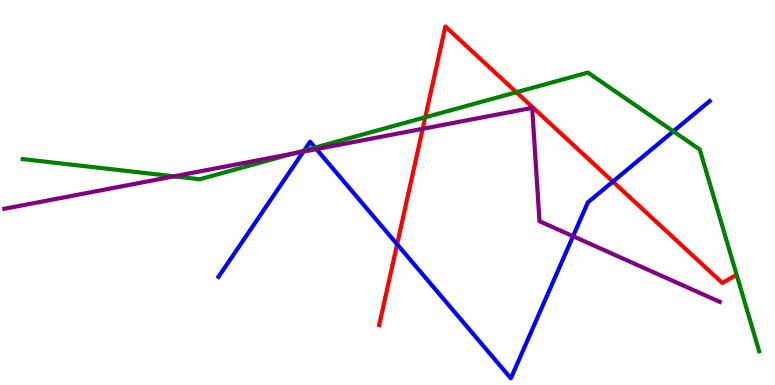[{'lines': ['blue', 'red'], 'intersections': [{'x': 5.12, 'y': 3.66}, {'x': 7.91, 'y': 5.28}]}, {'lines': ['green', 'red'], 'intersections': [{'x': 5.49, 'y': 6.95}, {'x': 6.66, 'y': 7.6}]}, {'lines': ['purple', 'red'], 'intersections': [{'x': 5.45, 'y': 6.65}]}, {'lines': ['blue', 'green'], 'intersections': [{'x': 3.92, 'y': 6.09}, {'x': 4.07, 'y': 6.17}, {'x': 8.69, 'y': 6.59}]}, {'lines': ['blue', 'purple'], 'intersections': [{'x': 3.91, 'y': 6.06}, {'x': 4.08, 'y': 6.13}, {'x': 7.39, 'y': 3.86}]}, {'lines': ['green', 'purple'], 'intersections': [{'x': 2.25, 'y': 5.42}, {'x': 3.78, 'y': 6.01}]}]